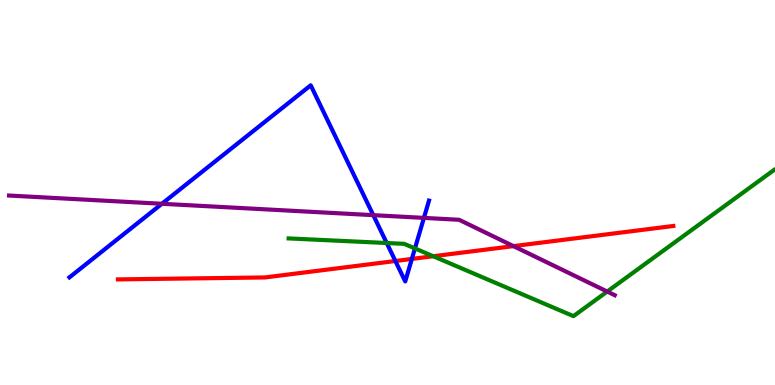[{'lines': ['blue', 'red'], 'intersections': [{'x': 5.1, 'y': 3.22}, {'x': 5.31, 'y': 3.27}]}, {'lines': ['green', 'red'], 'intersections': [{'x': 5.59, 'y': 3.34}]}, {'lines': ['purple', 'red'], 'intersections': [{'x': 6.63, 'y': 3.61}]}, {'lines': ['blue', 'green'], 'intersections': [{'x': 4.99, 'y': 3.69}, {'x': 5.35, 'y': 3.55}]}, {'lines': ['blue', 'purple'], 'intersections': [{'x': 2.09, 'y': 4.71}, {'x': 4.82, 'y': 4.41}, {'x': 5.47, 'y': 4.34}]}, {'lines': ['green', 'purple'], 'intersections': [{'x': 7.83, 'y': 2.43}]}]